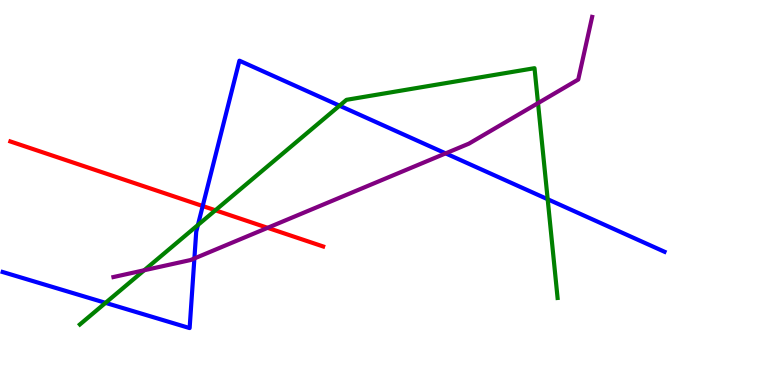[{'lines': ['blue', 'red'], 'intersections': [{'x': 2.62, 'y': 4.65}]}, {'lines': ['green', 'red'], 'intersections': [{'x': 2.78, 'y': 4.54}]}, {'lines': ['purple', 'red'], 'intersections': [{'x': 3.45, 'y': 4.08}]}, {'lines': ['blue', 'green'], 'intersections': [{'x': 1.36, 'y': 2.13}, {'x': 2.55, 'y': 4.16}, {'x': 4.38, 'y': 7.25}, {'x': 7.07, 'y': 4.83}]}, {'lines': ['blue', 'purple'], 'intersections': [{'x': 2.51, 'y': 3.29}, {'x': 5.75, 'y': 6.02}]}, {'lines': ['green', 'purple'], 'intersections': [{'x': 1.86, 'y': 2.98}, {'x': 6.94, 'y': 7.32}]}]